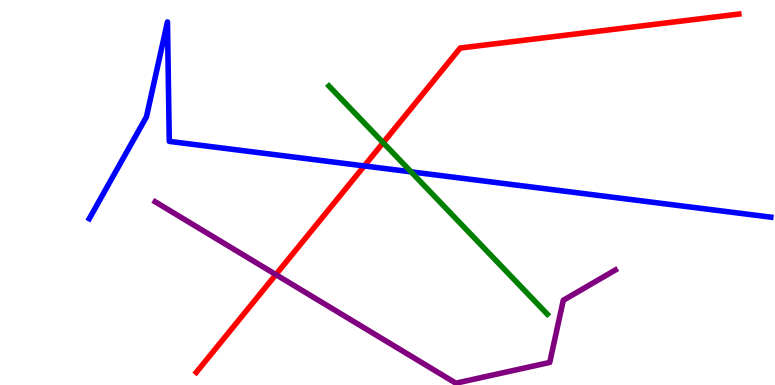[{'lines': ['blue', 'red'], 'intersections': [{'x': 4.7, 'y': 5.69}]}, {'lines': ['green', 'red'], 'intersections': [{'x': 4.94, 'y': 6.29}]}, {'lines': ['purple', 'red'], 'intersections': [{'x': 3.56, 'y': 2.87}]}, {'lines': ['blue', 'green'], 'intersections': [{'x': 5.3, 'y': 5.54}]}, {'lines': ['blue', 'purple'], 'intersections': []}, {'lines': ['green', 'purple'], 'intersections': []}]